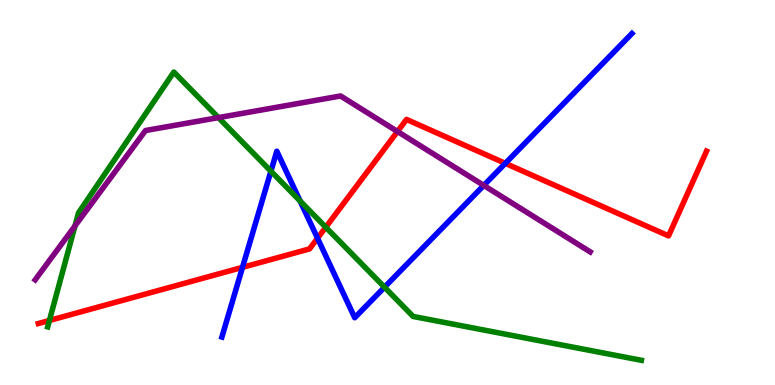[{'lines': ['blue', 'red'], 'intersections': [{'x': 3.13, 'y': 3.06}, {'x': 4.1, 'y': 3.81}, {'x': 6.52, 'y': 5.76}]}, {'lines': ['green', 'red'], 'intersections': [{'x': 0.638, 'y': 1.68}, {'x': 4.2, 'y': 4.1}]}, {'lines': ['purple', 'red'], 'intersections': [{'x': 5.13, 'y': 6.58}]}, {'lines': ['blue', 'green'], 'intersections': [{'x': 3.5, 'y': 5.55}, {'x': 3.87, 'y': 4.78}, {'x': 4.96, 'y': 2.54}]}, {'lines': ['blue', 'purple'], 'intersections': [{'x': 6.24, 'y': 5.18}]}, {'lines': ['green', 'purple'], 'intersections': [{'x': 0.967, 'y': 4.13}, {'x': 2.82, 'y': 6.95}]}]